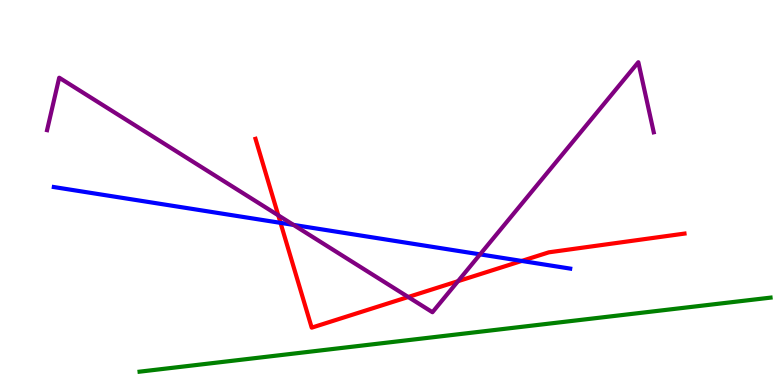[{'lines': ['blue', 'red'], 'intersections': [{'x': 3.62, 'y': 4.21}, {'x': 6.73, 'y': 3.22}]}, {'lines': ['green', 'red'], 'intersections': []}, {'lines': ['purple', 'red'], 'intersections': [{'x': 3.59, 'y': 4.41}, {'x': 5.27, 'y': 2.29}, {'x': 5.91, 'y': 2.7}]}, {'lines': ['blue', 'green'], 'intersections': []}, {'lines': ['blue', 'purple'], 'intersections': [{'x': 3.79, 'y': 4.16}, {'x': 6.19, 'y': 3.39}]}, {'lines': ['green', 'purple'], 'intersections': []}]